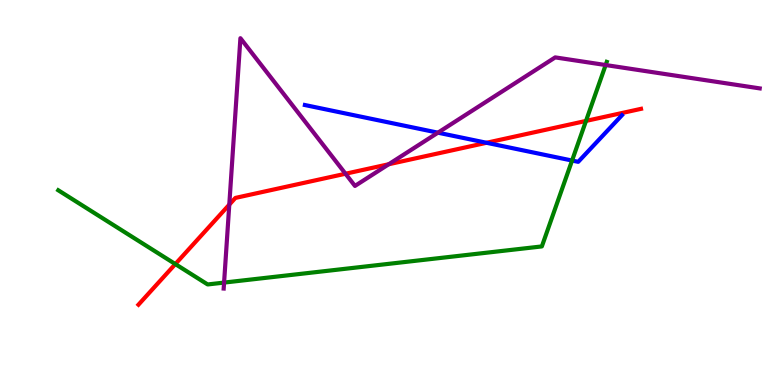[{'lines': ['blue', 'red'], 'intersections': [{'x': 6.28, 'y': 6.29}]}, {'lines': ['green', 'red'], 'intersections': [{'x': 2.26, 'y': 3.14}, {'x': 7.56, 'y': 6.86}]}, {'lines': ['purple', 'red'], 'intersections': [{'x': 2.96, 'y': 4.68}, {'x': 4.46, 'y': 5.49}, {'x': 5.02, 'y': 5.73}]}, {'lines': ['blue', 'green'], 'intersections': [{'x': 7.38, 'y': 5.83}]}, {'lines': ['blue', 'purple'], 'intersections': [{'x': 5.65, 'y': 6.55}]}, {'lines': ['green', 'purple'], 'intersections': [{'x': 2.89, 'y': 2.66}, {'x': 7.81, 'y': 8.31}]}]